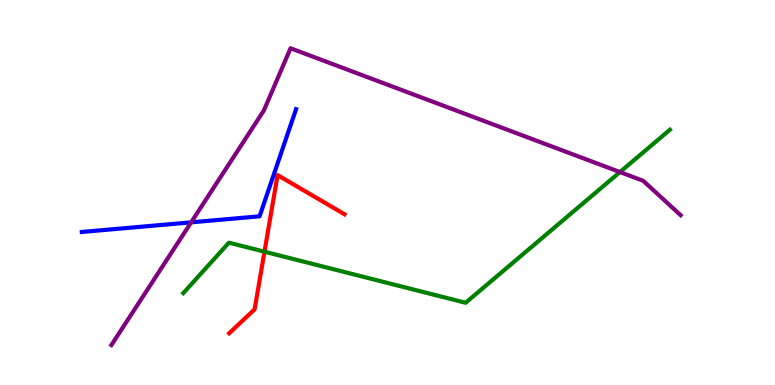[{'lines': ['blue', 'red'], 'intersections': []}, {'lines': ['green', 'red'], 'intersections': [{'x': 3.41, 'y': 3.46}]}, {'lines': ['purple', 'red'], 'intersections': []}, {'lines': ['blue', 'green'], 'intersections': []}, {'lines': ['blue', 'purple'], 'intersections': [{'x': 2.47, 'y': 4.22}]}, {'lines': ['green', 'purple'], 'intersections': [{'x': 8.0, 'y': 5.53}]}]